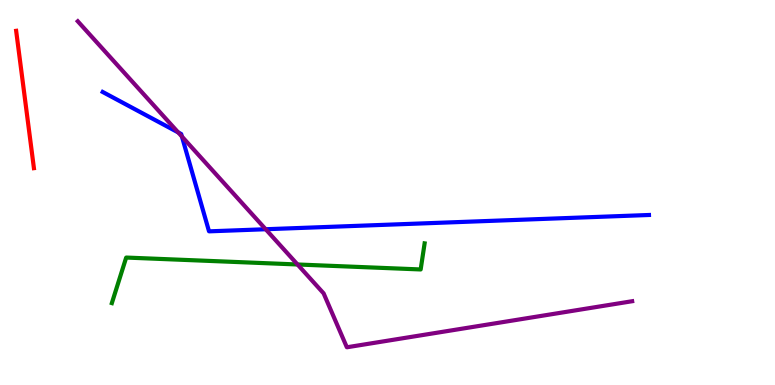[{'lines': ['blue', 'red'], 'intersections': []}, {'lines': ['green', 'red'], 'intersections': []}, {'lines': ['purple', 'red'], 'intersections': []}, {'lines': ['blue', 'green'], 'intersections': []}, {'lines': ['blue', 'purple'], 'intersections': [{'x': 2.3, 'y': 6.56}, {'x': 2.35, 'y': 6.45}, {'x': 3.43, 'y': 4.05}]}, {'lines': ['green', 'purple'], 'intersections': [{'x': 3.84, 'y': 3.13}]}]